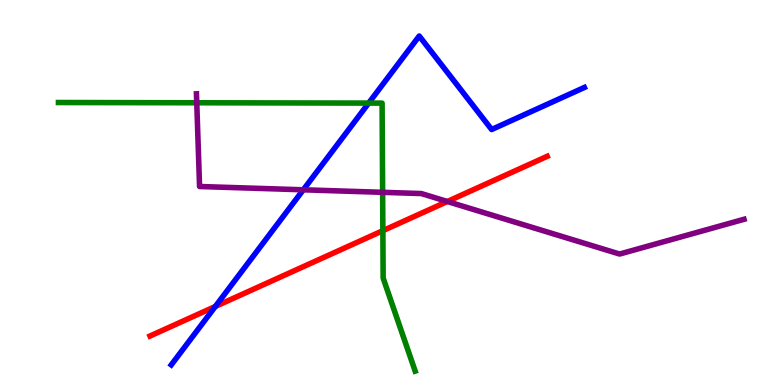[{'lines': ['blue', 'red'], 'intersections': [{'x': 2.78, 'y': 2.04}]}, {'lines': ['green', 'red'], 'intersections': [{'x': 4.94, 'y': 4.01}]}, {'lines': ['purple', 'red'], 'intersections': [{'x': 5.77, 'y': 4.77}]}, {'lines': ['blue', 'green'], 'intersections': [{'x': 4.76, 'y': 7.32}]}, {'lines': ['blue', 'purple'], 'intersections': [{'x': 3.91, 'y': 5.07}]}, {'lines': ['green', 'purple'], 'intersections': [{'x': 2.54, 'y': 7.33}, {'x': 4.94, 'y': 5.0}]}]